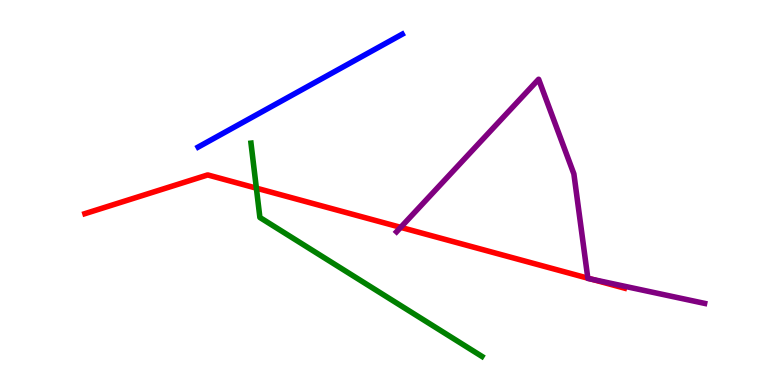[{'lines': ['blue', 'red'], 'intersections': []}, {'lines': ['green', 'red'], 'intersections': [{'x': 3.31, 'y': 5.11}]}, {'lines': ['purple', 'red'], 'intersections': [{'x': 5.17, 'y': 4.09}, {'x': 7.58, 'y': 2.77}, {'x': 7.64, 'y': 2.75}]}, {'lines': ['blue', 'green'], 'intersections': []}, {'lines': ['blue', 'purple'], 'intersections': []}, {'lines': ['green', 'purple'], 'intersections': []}]